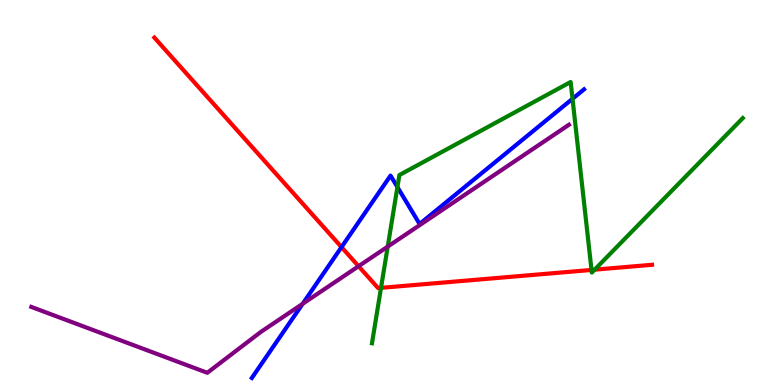[{'lines': ['blue', 'red'], 'intersections': [{'x': 4.41, 'y': 3.58}]}, {'lines': ['green', 'red'], 'intersections': [{'x': 4.92, 'y': 2.52}, {'x': 7.63, 'y': 2.99}, {'x': 7.67, 'y': 3.0}]}, {'lines': ['purple', 'red'], 'intersections': [{'x': 4.63, 'y': 3.09}]}, {'lines': ['blue', 'green'], 'intersections': [{'x': 5.13, 'y': 5.14}, {'x': 7.39, 'y': 7.43}]}, {'lines': ['blue', 'purple'], 'intersections': [{'x': 3.91, 'y': 2.11}]}, {'lines': ['green', 'purple'], 'intersections': [{'x': 5.0, 'y': 3.59}]}]